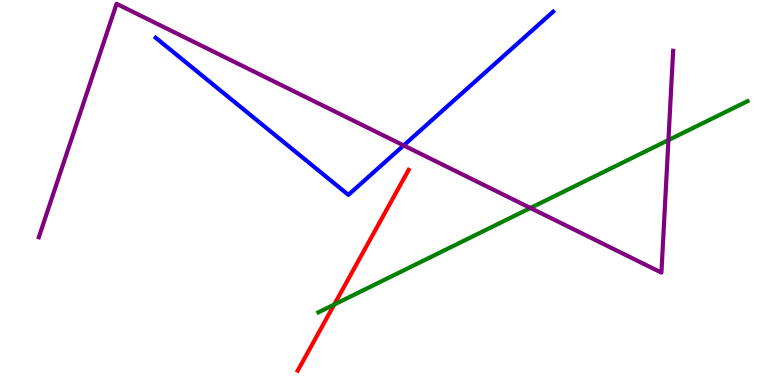[{'lines': ['blue', 'red'], 'intersections': []}, {'lines': ['green', 'red'], 'intersections': [{'x': 4.31, 'y': 2.09}]}, {'lines': ['purple', 'red'], 'intersections': []}, {'lines': ['blue', 'green'], 'intersections': []}, {'lines': ['blue', 'purple'], 'intersections': [{'x': 5.21, 'y': 6.22}]}, {'lines': ['green', 'purple'], 'intersections': [{'x': 6.84, 'y': 4.6}, {'x': 8.62, 'y': 6.36}]}]